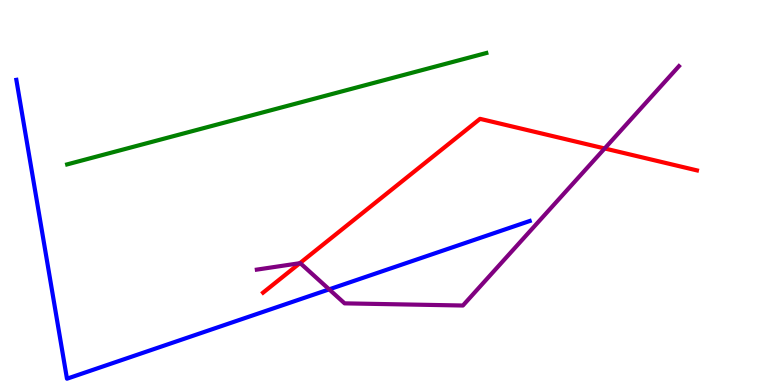[{'lines': ['blue', 'red'], 'intersections': []}, {'lines': ['green', 'red'], 'intersections': []}, {'lines': ['purple', 'red'], 'intersections': [{'x': 3.87, 'y': 3.16}, {'x': 7.8, 'y': 6.14}]}, {'lines': ['blue', 'green'], 'intersections': []}, {'lines': ['blue', 'purple'], 'intersections': [{'x': 4.25, 'y': 2.48}]}, {'lines': ['green', 'purple'], 'intersections': []}]